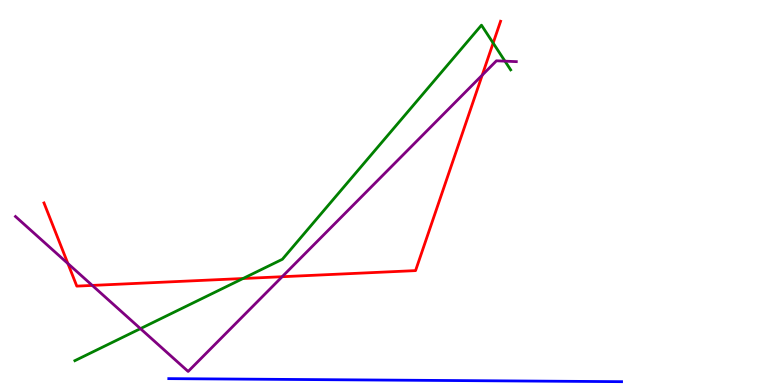[{'lines': ['blue', 'red'], 'intersections': []}, {'lines': ['green', 'red'], 'intersections': [{'x': 3.14, 'y': 2.77}, {'x': 6.36, 'y': 8.88}]}, {'lines': ['purple', 'red'], 'intersections': [{'x': 0.876, 'y': 3.15}, {'x': 1.19, 'y': 2.59}, {'x': 3.64, 'y': 2.81}, {'x': 6.22, 'y': 8.05}]}, {'lines': ['blue', 'green'], 'intersections': []}, {'lines': ['blue', 'purple'], 'intersections': []}, {'lines': ['green', 'purple'], 'intersections': [{'x': 1.81, 'y': 1.46}, {'x': 6.52, 'y': 8.41}]}]